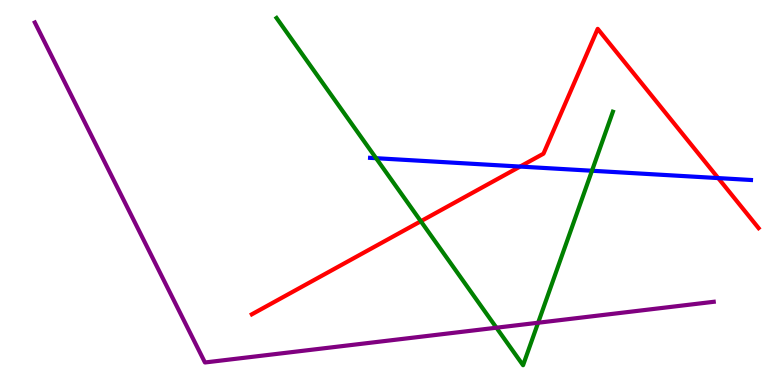[{'lines': ['blue', 'red'], 'intersections': [{'x': 6.71, 'y': 5.67}, {'x': 9.27, 'y': 5.37}]}, {'lines': ['green', 'red'], 'intersections': [{'x': 5.43, 'y': 4.25}]}, {'lines': ['purple', 'red'], 'intersections': []}, {'lines': ['blue', 'green'], 'intersections': [{'x': 4.85, 'y': 5.89}, {'x': 7.64, 'y': 5.57}]}, {'lines': ['blue', 'purple'], 'intersections': []}, {'lines': ['green', 'purple'], 'intersections': [{'x': 6.41, 'y': 1.49}, {'x': 6.94, 'y': 1.62}]}]